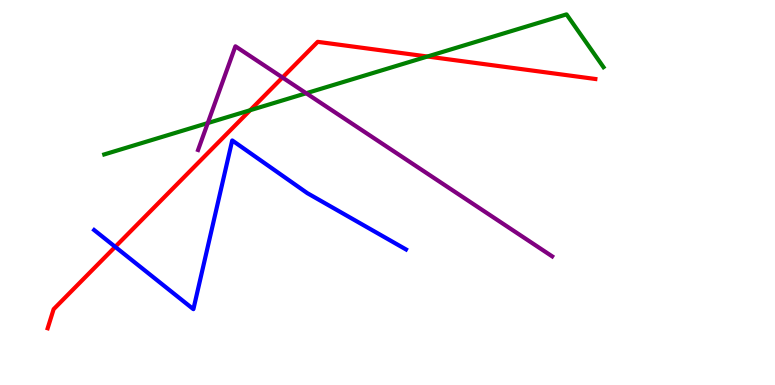[{'lines': ['blue', 'red'], 'intersections': [{'x': 1.49, 'y': 3.59}]}, {'lines': ['green', 'red'], 'intersections': [{'x': 3.23, 'y': 7.14}, {'x': 5.52, 'y': 8.53}]}, {'lines': ['purple', 'red'], 'intersections': [{'x': 3.64, 'y': 7.99}]}, {'lines': ['blue', 'green'], 'intersections': []}, {'lines': ['blue', 'purple'], 'intersections': []}, {'lines': ['green', 'purple'], 'intersections': [{'x': 2.68, 'y': 6.8}, {'x': 3.95, 'y': 7.58}]}]